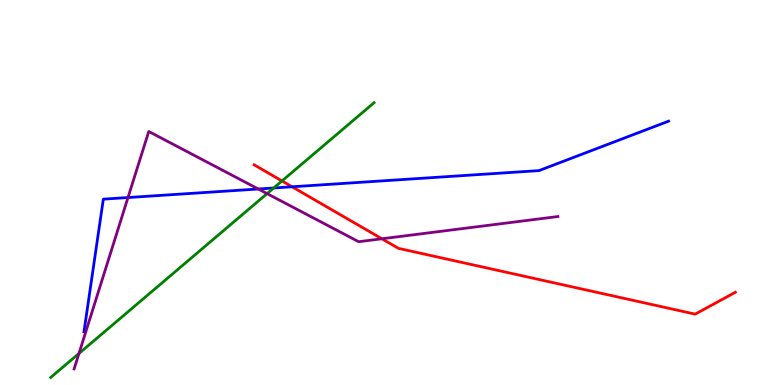[{'lines': ['blue', 'red'], 'intersections': [{'x': 3.77, 'y': 5.15}]}, {'lines': ['green', 'red'], 'intersections': [{'x': 3.64, 'y': 5.3}]}, {'lines': ['purple', 'red'], 'intersections': [{'x': 4.93, 'y': 3.8}]}, {'lines': ['blue', 'green'], 'intersections': [{'x': 3.53, 'y': 5.12}]}, {'lines': ['blue', 'purple'], 'intersections': [{'x': 1.65, 'y': 4.87}, {'x': 3.33, 'y': 5.09}]}, {'lines': ['green', 'purple'], 'intersections': [{'x': 1.02, 'y': 0.82}, {'x': 3.45, 'y': 4.97}]}]